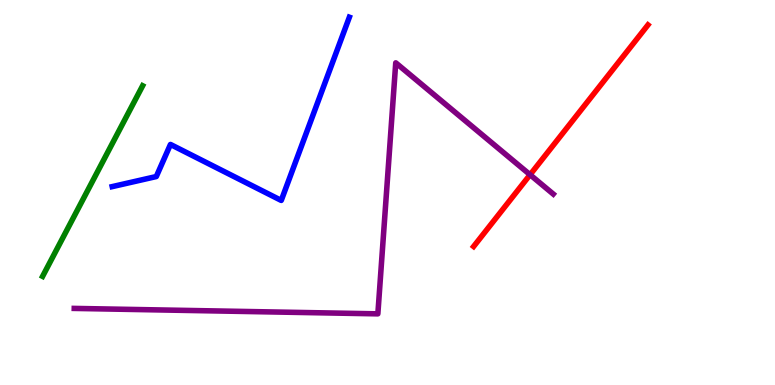[{'lines': ['blue', 'red'], 'intersections': []}, {'lines': ['green', 'red'], 'intersections': []}, {'lines': ['purple', 'red'], 'intersections': [{'x': 6.84, 'y': 5.46}]}, {'lines': ['blue', 'green'], 'intersections': []}, {'lines': ['blue', 'purple'], 'intersections': []}, {'lines': ['green', 'purple'], 'intersections': []}]